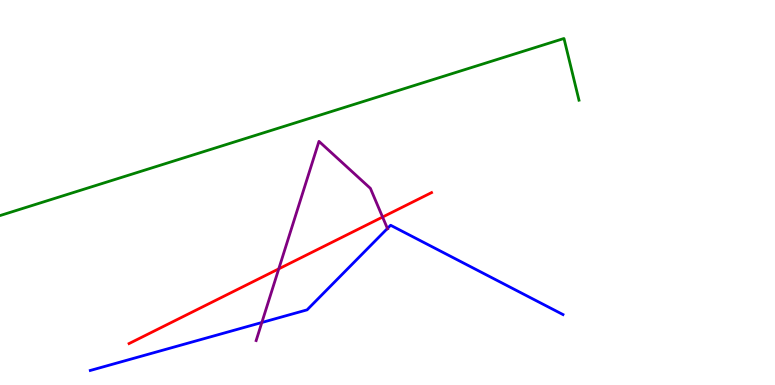[{'lines': ['blue', 'red'], 'intersections': []}, {'lines': ['green', 'red'], 'intersections': []}, {'lines': ['purple', 'red'], 'intersections': [{'x': 3.6, 'y': 3.02}, {'x': 4.94, 'y': 4.36}]}, {'lines': ['blue', 'green'], 'intersections': []}, {'lines': ['blue', 'purple'], 'intersections': [{'x': 3.38, 'y': 1.62}, {'x': 5.0, 'y': 4.07}]}, {'lines': ['green', 'purple'], 'intersections': []}]